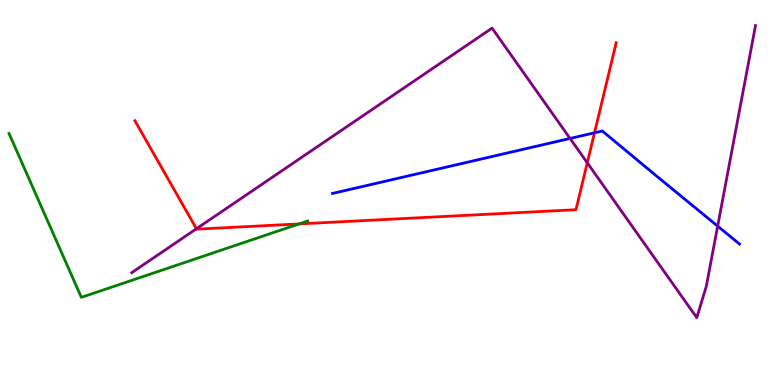[{'lines': ['blue', 'red'], 'intersections': [{'x': 7.67, 'y': 6.55}]}, {'lines': ['green', 'red'], 'intersections': [{'x': 3.86, 'y': 4.18}]}, {'lines': ['purple', 'red'], 'intersections': [{'x': 2.53, 'y': 4.06}, {'x': 7.58, 'y': 5.77}]}, {'lines': ['blue', 'green'], 'intersections': []}, {'lines': ['blue', 'purple'], 'intersections': [{'x': 7.36, 'y': 6.4}, {'x': 9.26, 'y': 4.13}]}, {'lines': ['green', 'purple'], 'intersections': []}]